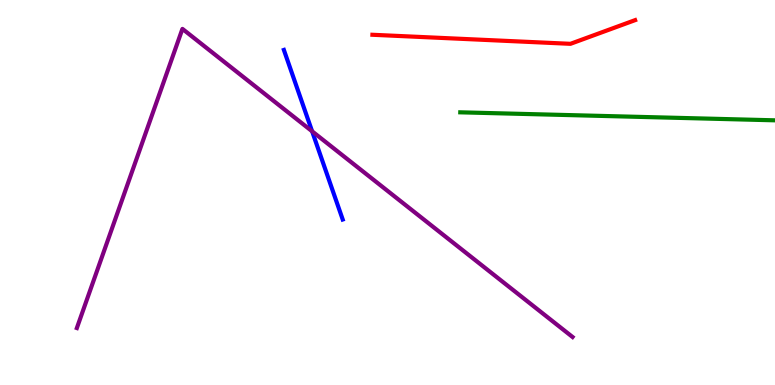[{'lines': ['blue', 'red'], 'intersections': []}, {'lines': ['green', 'red'], 'intersections': []}, {'lines': ['purple', 'red'], 'intersections': []}, {'lines': ['blue', 'green'], 'intersections': []}, {'lines': ['blue', 'purple'], 'intersections': [{'x': 4.03, 'y': 6.59}]}, {'lines': ['green', 'purple'], 'intersections': []}]